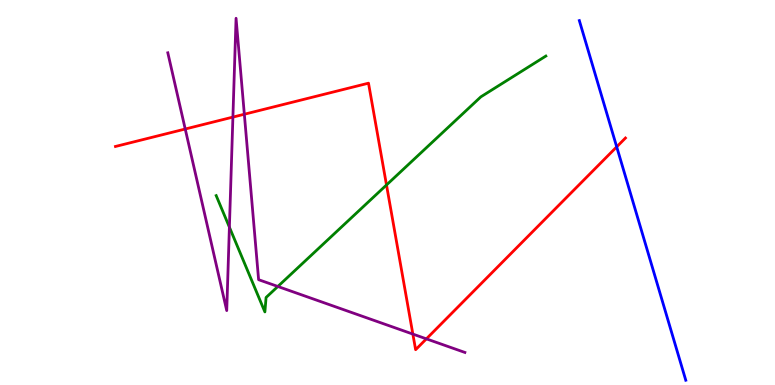[{'lines': ['blue', 'red'], 'intersections': [{'x': 7.96, 'y': 6.19}]}, {'lines': ['green', 'red'], 'intersections': [{'x': 4.99, 'y': 5.2}]}, {'lines': ['purple', 'red'], 'intersections': [{'x': 2.39, 'y': 6.65}, {'x': 3.01, 'y': 6.96}, {'x': 3.15, 'y': 7.03}, {'x': 5.33, 'y': 1.32}, {'x': 5.5, 'y': 1.2}]}, {'lines': ['blue', 'green'], 'intersections': []}, {'lines': ['blue', 'purple'], 'intersections': []}, {'lines': ['green', 'purple'], 'intersections': [{'x': 2.96, 'y': 4.1}, {'x': 3.59, 'y': 2.56}]}]